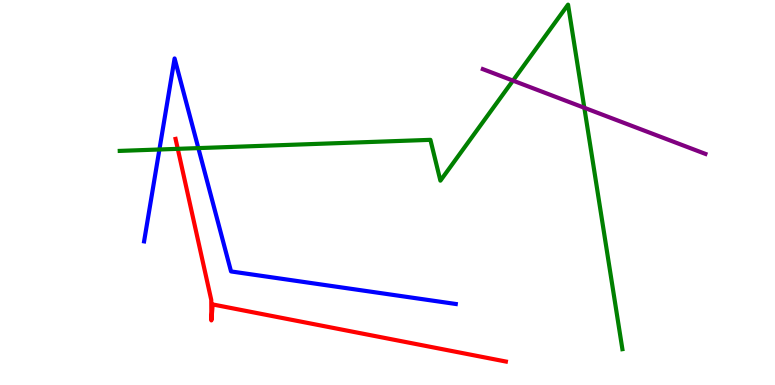[{'lines': ['blue', 'red'], 'intersections': []}, {'lines': ['green', 'red'], 'intersections': [{'x': 2.29, 'y': 6.13}]}, {'lines': ['purple', 'red'], 'intersections': []}, {'lines': ['blue', 'green'], 'intersections': [{'x': 2.06, 'y': 6.12}, {'x': 2.56, 'y': 6.15}]}, {'lines': ['blue', 'purple'], 'intersections': []}, {'lines': ['green', 'purple'], 'intersections': [{'x': 6.62, 'y': 7.91}, {'x': 7.54, 'y': 7.2}]}]